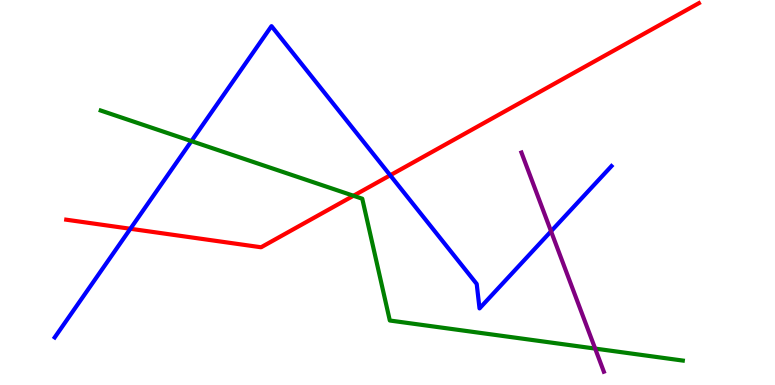[{'lines': ['blue', 'red'], 'intersections': [{'x': 1.68, 'y': 4.06}, {'x': 5.03, 'y': 5.45}]}, {'lines': ['green', 'red'], 'intersections': [{'x': 4.56, 'y': 4.92}]}, {'lines': ['purple', 'red'], 'intersections': []}, {'lines': ['blue', 'green'], 'intersections': [{'x': 2.47, 'y': 6.33}]}, {'lines': ['blue', 'purple'], 'intersections': [{'x': 7.11, 'y': 3.99}]}, {'lines': ['green', 'purple'], 'intersections': [{'x': 7.68, 'y': 0.946}]}]